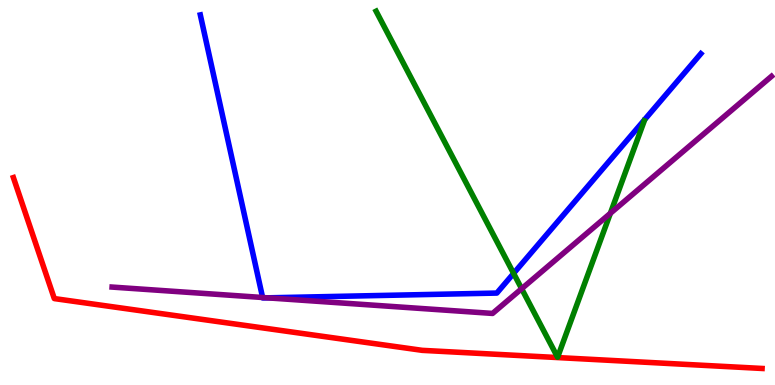[{'lines': ['blue', 'red'], 'intersections': []}, {'lines': ['green', 'red'], 'intersections': []}, {'lines': ['purple', 'red'], 'intersections': []}, {'lines': ['blue', 'green'], 'intersections': [{'x': 6.63, 'y': 2.9}]}, {'lines': ['blue', 'purple'], 'intersections': [{'x': 3.39, 'y': 2.27}, {'x': 3.45, 'y': 2.26}]}, {'lines': ['green', 'purple'], 'intersections': [{'x': 6.73, 'y': 2.5}, {'x': 7.88, 'y': 4.46}]}]